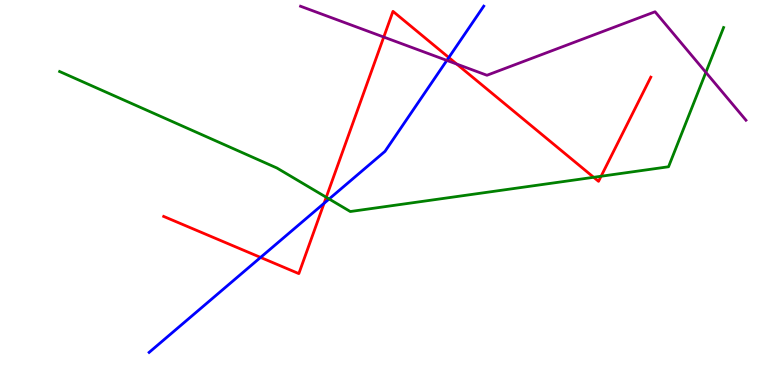[{'lines': ['blue', 'red'], 'intersections': [{'x': 3.36, 'y': 3.31}, {'x': 4.18, 'y': 4.72}, {'x': 5.79, 'y': 8.51}]}, {'lines': ['green', 'red'], 'intersections': [{'x': 4.21, 'y': 4.88}, {'x': 7.66, 'y': 5.39}, {'x': 7.76, 'y': 5.42}]}, {'lines': ['purple', 'red'], 'intersections': [{'x': 4.95, 'y': 9.04}, {'x': 5.89, 'y': 8.34}]}, {'lines': ['blue', 'green'], 'intersections': [{'x': 4.25, 'y': 4.83}]}, {'lines': ['blue', 'purple'], 'intersections': [{'x': 5.77, 'y': 8.43}]}, {'lines': ['green', 'purple'], 'intersections': [{'x': 9.11, 'y': 8.12}]}]